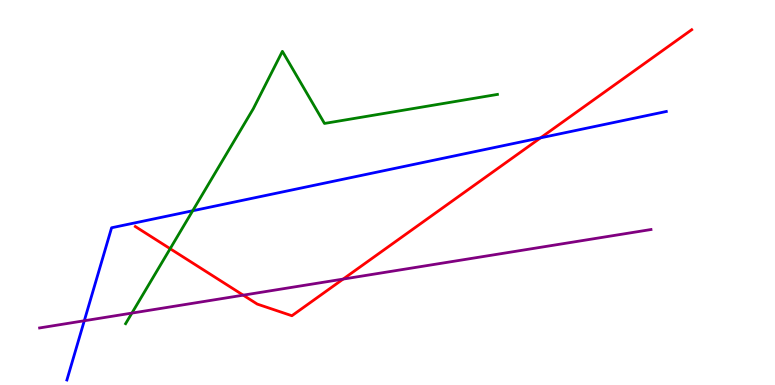[{'lines': ['blue', 'red'], 'intersections': [{'x': 6.97, 'y': 6.42}]}, {'lines': ['green', 'red'], 'intersections': [{'x': 2.2, 'y': 3.54}]}, {'lines': ['purple', 'red'], 'intersections': [{'x': 3.14, 'y': 2.33}, {'x': 4.43, 'y': 2.75}]}, {'lines': ['blue', 'green'], 'intersections': [{'x': 2.49, 'y': 4.53}]}, {'lines': ['blue', 'purple'], 'intersections': [{'x': 1.09, 'y': 1.67}]}, {'lines': ['green', 'purple'], 'intersections': [{'x': 1.7, 'y': 1.87}]}]